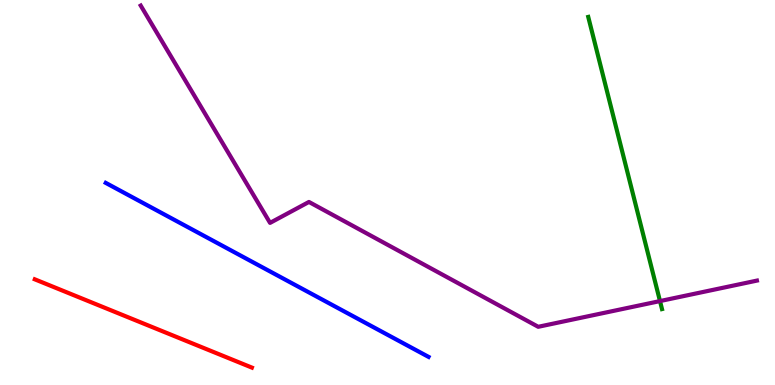[{'lines': ['blue', 'red'], 'intersections': []}, {'lines': ['green', 'red'], 'intersections': []}, {'lines': ['purple', 'red'], 'intersections': []}, {'lines': ['blue', 'green'], 'intersections': []}, {'lines': ['blue', 'purple'], 'intersections': []}, {'lines': ['green', 'purple'], 'intersections': [{'x': 8.52, 'y': 2.18}]}]